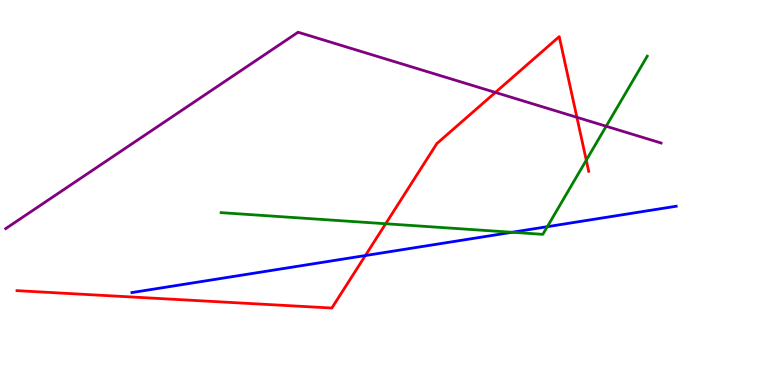[{'lines': ['blue', 'red'], 'intersections': [{'x': 4.71, 'y': 3.36}]}, {'lines': ['green', 'red'], 'intersections': [{'x': 4.98, 'y': 4.19}, {'x': 7.56, 'y': 5.84}]}, {'lines': ['purple', 'red'], 'intersections': [{'x': 6.39, 'y': 7.6}, {'x': 7.44, 'y': 6.95}]}, {'lines': ['blue', 'green'], 'intersections': [{'x': 6.61, 'y': 3.97}, {'x': 7.06, 'y': 4.11}]}, {'lines': ['blue', 'purple'], 'intersections': []}, {'lines': ['green', 'purple'], 'intersections': [{'x': 7.82, 'y': 6.72}]}]